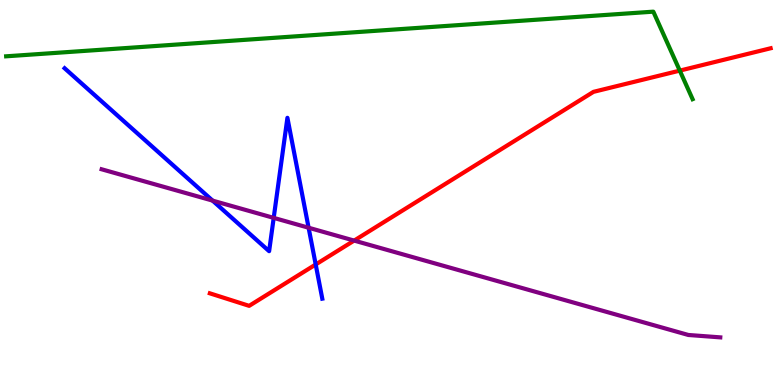[{'lines': ['blue', 'red'], 'intersections': [{'x': 4.07, 'y': 3.13}]}, {'lines': ['green', 'red'], 'intersections': [{'x': 8.77, 'y': 8.17}]}, {'lines': ['purple', 'red'], 'intersections': [{'x': 4.57, 'y': 3.75}]}, {'lines': ['blue', 'green'], 'intersections': []}, {'lines': ['blue', 'purple'], 'intersections': [{'x': 2.74, 'y': 4.79}, {'x': 3.53, 'y': 4.34}, {'x': 3.98, 'y': 4.08}]}, {'lines': ['green', 'purple'], 'intersections': []}]